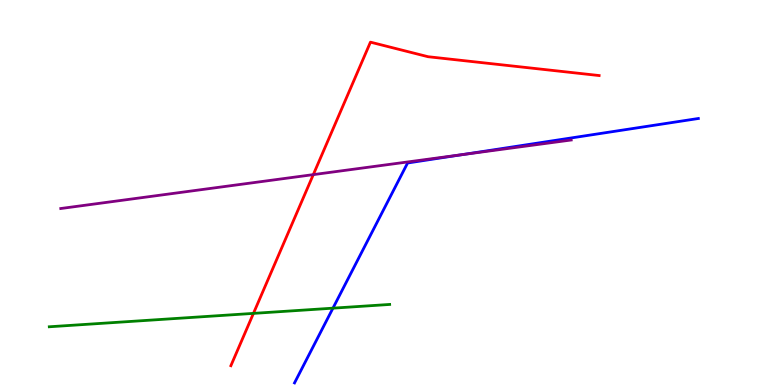[{'lines': ['blue', 'red'], 'intersections': []}, {'lines': ['green', 'red'], 'intersections': [{'x': 3.27, 'y': 1.86}]}, {'lines': ['purple', 'red'], 'intersections': [{'x': 4.04, 'y': 5.46}]}, {'lines': ['blue', 'green'], 'intersections': [{'x': 4.3, 'y': 2.0}]}, {'lines': ['blue', 'purple'], 'intersections': [{'x': 5.97, 'y': 5.98}]}, {'lines': ['green', 'purple'], 'intersections': []}]